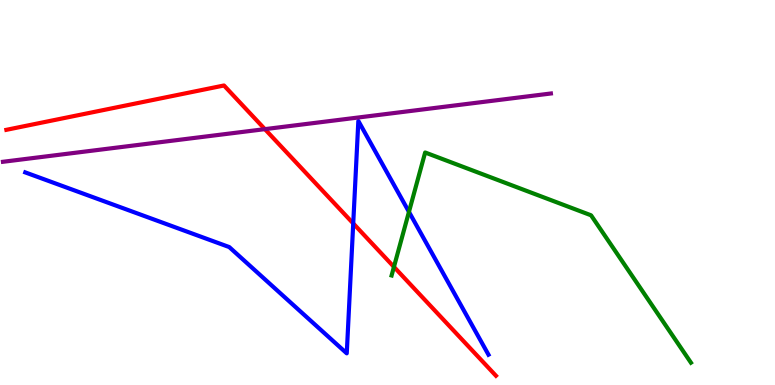[{'lines': ['blue', 'red'], 'intersections': [{'x': 4.56, 'y': 4.2}]}, {'lines': ['green', 'red'], 'intersections': [{'x': 5.08, 'y': 3.07}]}, {'lines': ['purple', 'red'], 'intersections': [{'x': 3.42, 'y': 6.65}]}, {'lines': ['blue', 'green'], 'intersections': [{'x': 5.28, 'y': 4.5}]}, {'lines': ['blue', 'purple'], 'intersections': []}, {'lines': ['green', 'purple'], 'intersections': []}]